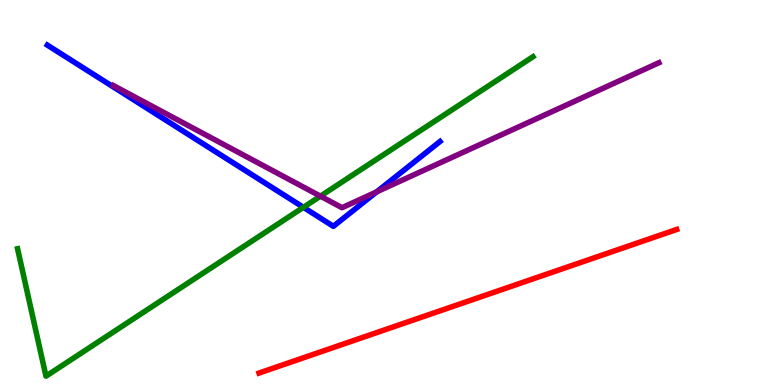[{'lines': ['blue', 'red'], 'intersections': []}, {'lines': ['green', 'red'], 'intersections': []}, {'lines': ['purple', 'red'], 'intersections': []}, {'lines': ['blue', 'green'], 'intersections': [{'x': 3.91, 'y': 4.62}]}, {'lines': ['blue', 'purple'], 'intersections': [{'x': 4.86, 'y': 5.02}]}, {'lines': ['green', 'purple'], 'intersections': [{'x': 4.13, 'y': 4.9}]}]